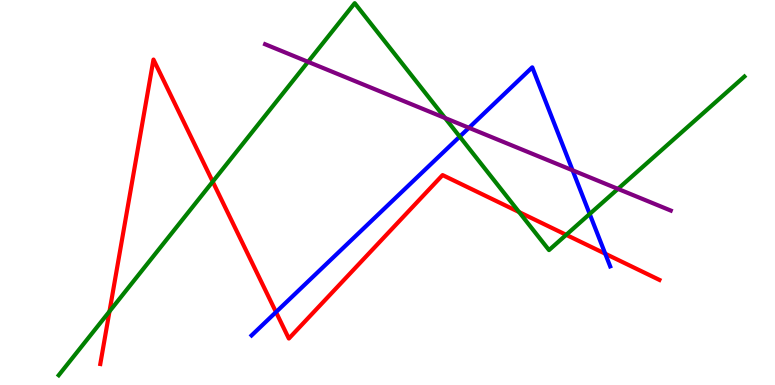[{'lines': ['blue', 'red'], 'intersections': [{'x': 3.56, 'y': 1.89}, {'x': 7.81, 'y': 3.41}]}, {'lines': ['green', 'red'], 'intersections': [{'x': 1.41, 'y': 1.91}, {'x': 2.74, 'y': 5.28}, {'x': 6.7, 'y': 4.49}, {'x': 7.31, 'y': 3.9}]}, {'lines': ['purple', 'red'], 'intersections': []}, {'lines': ['blue', 'green'], 'intersections': [{'x': 5.93, 'y': 6.45}, {'x': 7.61, 'y': 4.44}]}, {'lines': ['blue', 'purple'], 'intersections': [{'x': 6.05, 'y': 6.68}, {'x': 7.39, 'y': 5.58}]}, {'lines': ['green', 'purple'], 'intersections': [{'x': 3.97, 'y': 8.39}, {'x': 5.74, 'y': 6.93}, {'x': 7.97, 'y': 5.09}]}]